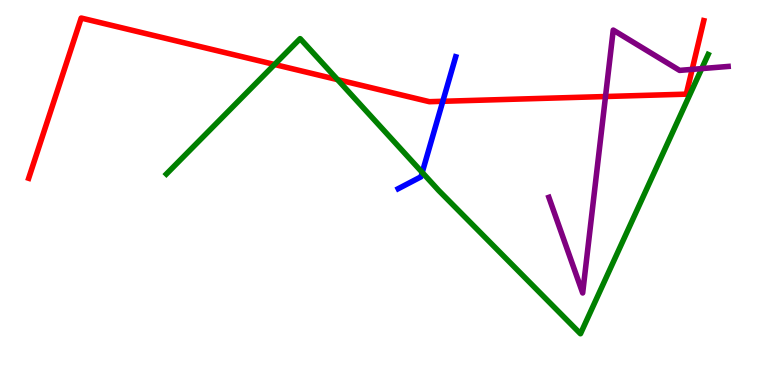[{'lines': ['blue', 'red'], 'intersections': [{'x': 5.71, 'y': 7.37}]}, {'lines': ['green', 'red'], 'intersections': [{'x': 3.54, 'y': 8.32}, {'x': 4.36, 'y': 7.93}]}, {'lines': ['purple', 'red'], 'intersections': [{'x': 7.81, 'y': 7.49}, {'x': 8.93, 'y': 8.2}]}, {'lines': ['blue', 'green'], 'intersections': [{'x': 5.45, 'y': 5.52}]}, {'lines': ['blue', 'purple'], 'intersections': []}, {'lines': ['green', 'purple'], 'intersections': [{'x': 9.05, 'y': 8.22}]}]